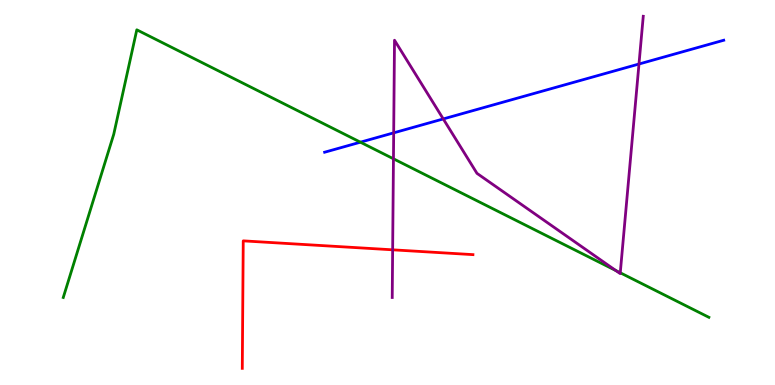[{'lines': ['blue', 'red'], 'intersections': []}, {'lines': ['green', 'red'], 'intersections': []}, {'lines': ['purple', 'red'], 'intersections': [{'x': 5.07, 'y': 3.51}]}, {'lines': ['blue', 'green'], 'intersections': [{'x': 4.65, 'y': 6.31}]}, {'lines': ['blue', 'purple'], 'intersections': [{'x': 5.08, 'y': 6.55}, {'x': 5.72, 'y': 6.91}, {'x': 8.24, 'y': 8.34}]}, {'lines': ['green', 'purple'], 'intersections': [{'x': 5.08, 'y': 5.88}, {'x': 7.95, 'y': 2.97}, {'x': 8.0, 'y': 2.91}]}]